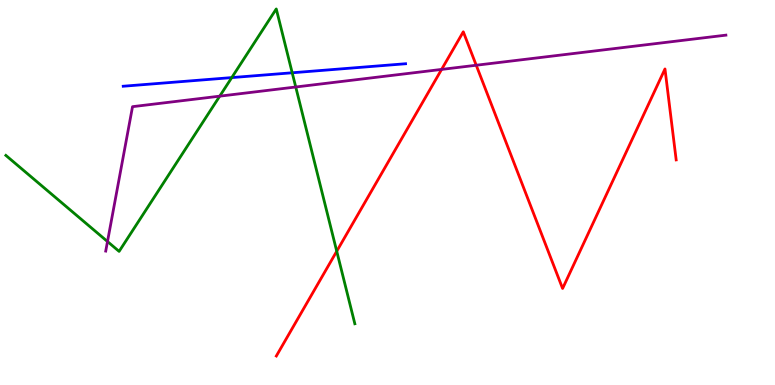[{'lines': ['blue', 'red'], 'intersections': []}, {'lines': ['green', 'red'], 'intersections': [{'x': 4.35, 'y': 3.47}]}, {'lines': ['purple', 'red'], 'intersections': [{'x': 5.7, 'y': 8.2}, {'x': 6.14, 'y': 8.31}]}, {'lines': ['blue', 'green'], 'intersections': [{'x': 2.99, 'y': 7.98}, {'x': 3.77, 'y': 8.11}]}, {'lines': ['blue', 'purple'], 'intersections': []}, {'lines': ['green', 'purple'], 'intersections': [{'x': 1.39, 'y': 3.73}, {'x': 2.84, 'y': 7.5}, {'x': 3.82, 'y': 7.74}]}]